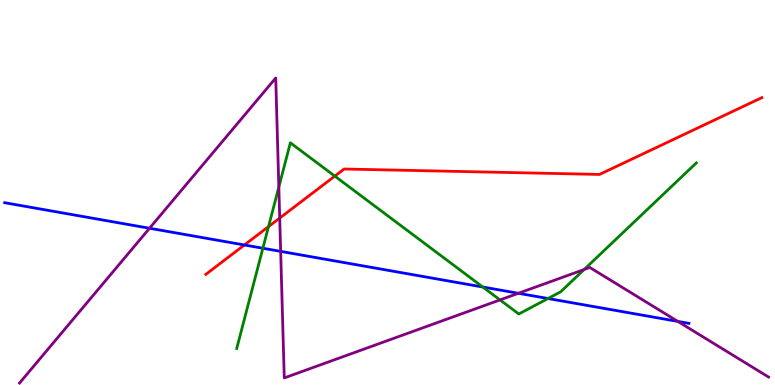[{'lines': ['blue', 'red'], 'intersections': [{'x': 3.15, 'y': 3.64}]}, {'lines': ['green', 'red'], 'intersections': [{'x': 3.46, 'y': 4.11}, {'x': 4.32, 'y': 5.43}]}, {'lines': ['purple', 'red'], 'intersections': [{'x': 3.61, 'y': 4.34}]}, {'lines': ['blue', 'green'], 'intersections': [{'x': 3.39, 'y': 3.55}, {'x': 6.23, 'y': 2.54}, {'x': 7.07, 'y': 2.25}]}, {'lines': ['blue', 'purple'], 'intersections': [{'x': 1.93, 'y': 4.07}, {'x': 3.62, 'y': 3.47}, {'x': 6.69, 'y': 2.38}, {'x': 8.75, 'y': 1.65}]}, {'lines': ['green', 'purple'], 'intersections': [{'x': 3.6, 'y': 5.14}, {'x': 6.45, 'y': 2.21}, {'x': 7.54, 'y': 3.0}]}]